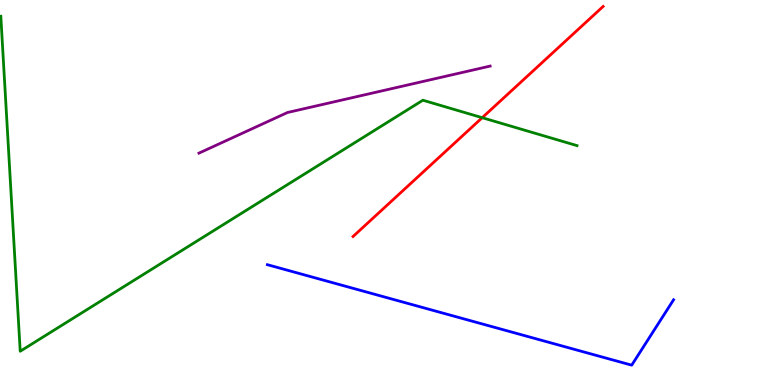[{'lines': ['blue', 'red'], 'intersections': []}, {'lines': ['green', 'red'], 'intersections': [{'x': 6.22, 'y': 6.94}]}, {'lines': ['purple', 'red'], 'intersections': []}, {'lines': ['blue', 'green'], 'intersections': []}, {'lines': ['blue', 'purple'], 'intersections': []}, {'lines': ['green', 'purple'], 'intersections': []}]